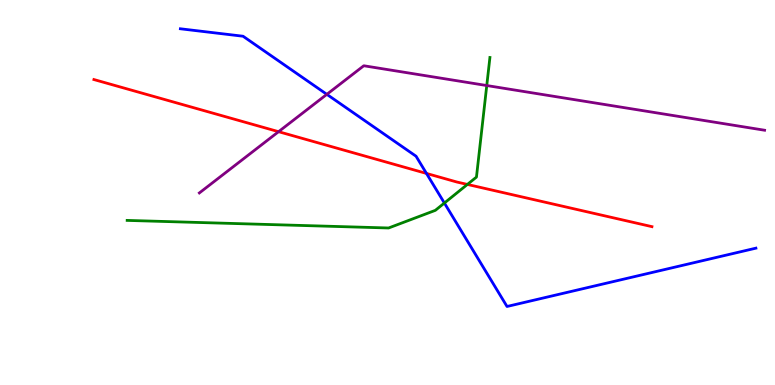[{'lines': ['blue', 'red'], 'intersections': [{'x': 5.5, 'y': 5.5}]}, {'lines': ['green', 'red'], 'intersections': [{'x': 6.03, 'y': 5.21}]}, {'lines': ['purple', 'red'], 'intersections': [{'x': 3.59, 'y': 6.58}]}, {'lines': ['blue', 'green'], 'intersections': [{'x': 5.73, 'y': 4.73}]}, {'lines': ['blue', 'purple'], 'intersections': [{'x': 4.22, 'y': 7.55}]}, {'lines': ['green', 'purple'], 'intersections': [{'x': 6.28, 'y': 7.78}]}]